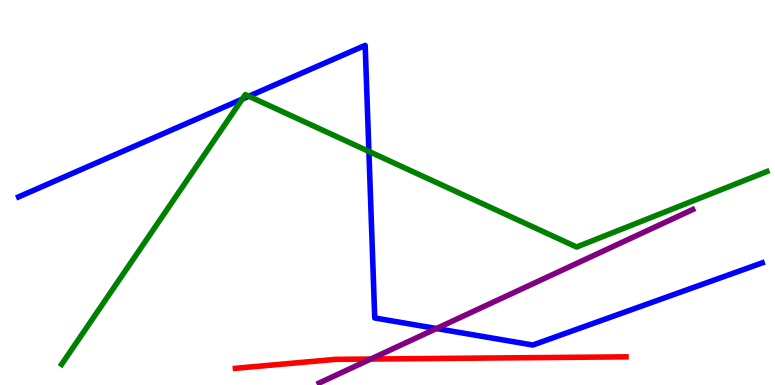[{'lines': ['blue', 'red'], 'intersections': []}, {'lines': ['green', 'red'], 'intersections': []}, {'lines': ['purple', 'red'], 'intersections': [{'x': 4.78, 'y': 0.674}]}, {'lines': ['blue', 'green'], 'intersections': [{'x': 3.13, 'y': 7.43}, {'x': 3.21, 'y': 7.5}, {'x': 4.76, 'y': 6.07}]}, {'lines': ['blue', 'purple'], 'intersections': [{'x': 5.63, 'y': 1.47}]}, {'lines': ['green', 'purple'], 'intersections': []}]